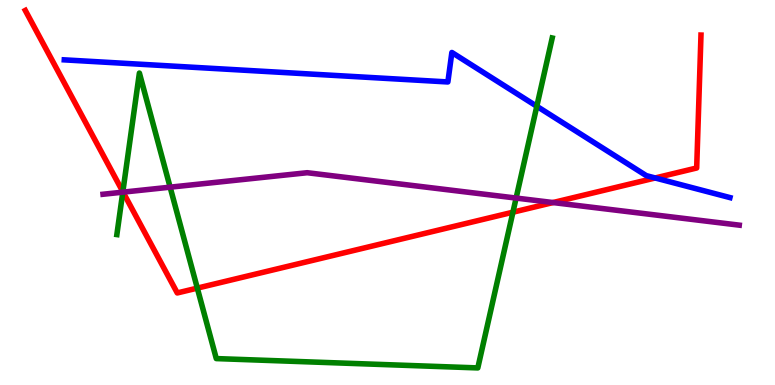[{'lines': ['blue', 'red'], 'intersections': [{'x': 8.45, 'y': 5.38}]}, {'lines': ['green', 'red'], 'intersections': [{'x': 1.59, 'y': 5.02}, {'x': 2.55, 'y': 2.52}, {'x': 6.62, 'y': 4.49}]}, {'lines': ['purple', 'red'], 'intersections': [{'x': 1.59, 'y': 5.01}, {'x': 7.14, 'y': 4.74}]}, {'lines': ['blue', 'green'], 'intersections': [{'x': 6.93, 'y': 7.24}]}, {'lines': ['blue', 'purple'], 'intersections': []}, {'lines': ['green', 'purple'], 'intersections': [{'x': 1.58, 'y': 5.01}, {'x': 2.2, 'y': 5.14}, {'x': 6.66, 'y': 4.86}]}]